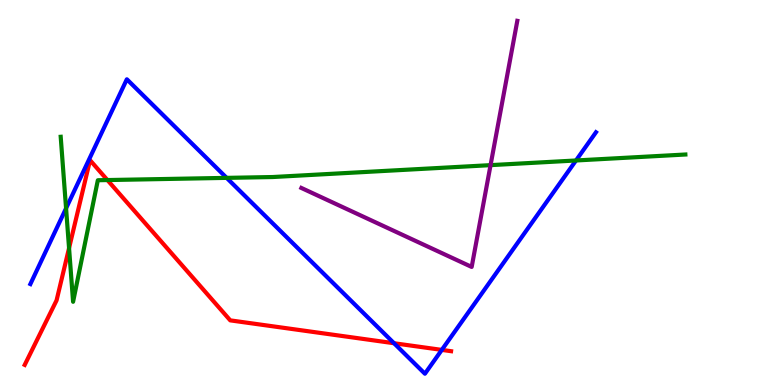[{'lines': ['blue', 'red'], 'intersections': [{'x': 5.08, 'y': 1.08}, {'x': 5.7, 'y': 0.912}]}, {'lines': ['green', 'red'], 'intersections': [{'x': 0.891, 'y': 3.56}, {'x': 1.39, 'y': 5.32}]}, {'lines': ['purple', 'red'], 'intersections': []}, {'lines': ['blue', 'green'], 'intersections': [{'x': 0.853, 'y': 4.59}, {'x': 2.92, 'y': 5.38}, {'x': 7.43, 'y': 5.83}]}, {'lines': ['blue', 'purple'], 'intersections': []}, {'lines': ['green', 'purple'], 'intersections': [{'x': 6.33, 'y': 5.71}]}]